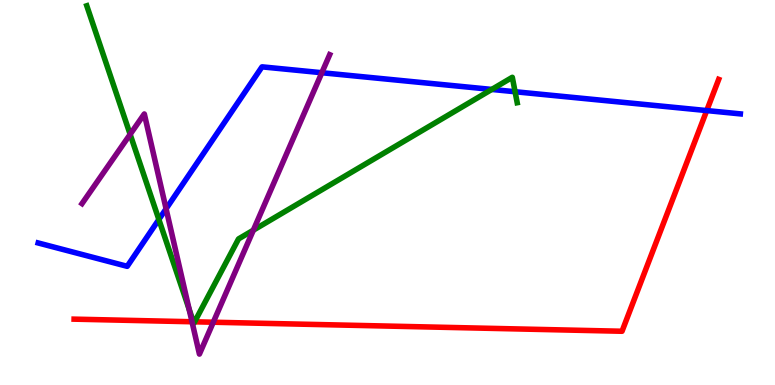[{'lines': ['blue', 'red'], 'intersections': [{'x': 9.12, 'y': 7.13}]}, {'lines': ['green', 'red'], 'intersections': [{'x': 2.49, 'y': 1.64}, {'x': 2.51, 'y': 1.64}]}, {'lines': ['purple', 'red'], 'intersections': [{'x': 2.48, 'y': 1.64}, {'x': 2.75, 'y': 1.63}]}, {'lines': ['blue', 'green'], 'intersections': [{'x': 2.05, 'y': 4.3}, {'x': 6.35, 'y': 7.68}, {'x': 6.65, 'y': 7.62}]}, {'lines': ['blue', 'purple'], 'intersections': [{'x': 2.14, 'y': 4.58}, {'x': 4.15, 'y': 8.11}]}, {'lines': ['green', 'purple'], 'intersections': [{'x': 1.68, 'y': 6.51}, {'x': 2.44, 'y': 1.97}, {'x': 3.27, 'y': 4.02}]}]